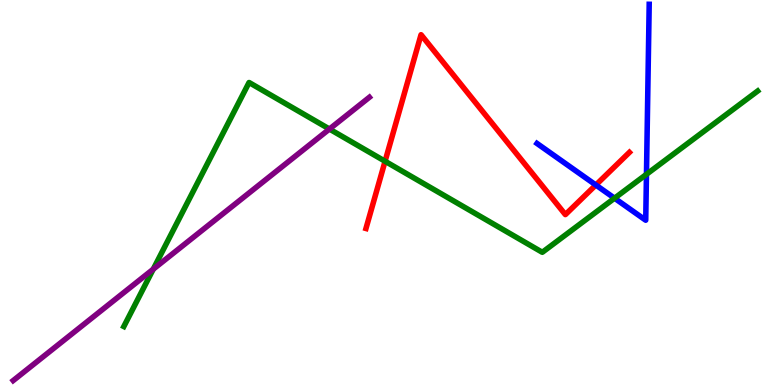[{'lines': ['blue', 'red'], 'intersections': [{'x': 7.69, 'y': 5.19}]}, {'lines': ['green', 'red'], 'intersections': [{'x': 4.97, 'y': 5.81}]}, {'lines': ['purple', 'red'], 'intersections': []}, {'lines': ['blue', 'green'], 'intersections': [{'x': 7.93, 'y': 4.85}, {'x': 8.34, 'y': 5.47}]}, {'lines': ['blue', 'purple'], 'intersections': []}, {'lines': ['green', 'purple'], 'intersections': [{'x': 1.98, 'y': 3.01}, {'x': 4.25, 'y': 6.65}]}]